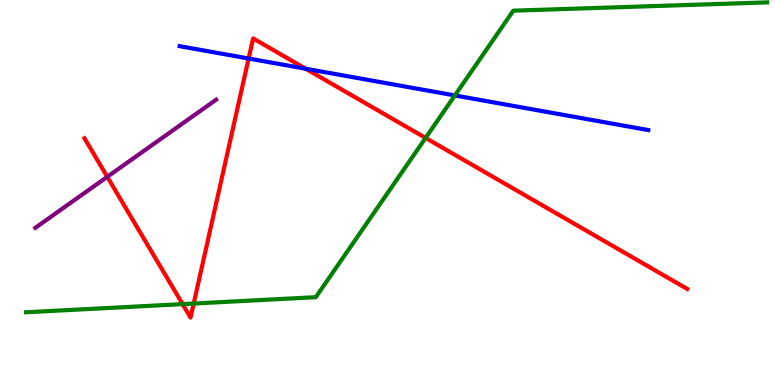[{'lines': ['blue', 'red'], 'intersections': [{'x': 3.21, 'y': 8.48}, {'x': 3.94, 'y': 8.21}]}, {'lines': ['green', 'red'], 'intersections': [{'x': 2.36, 'y': 2.1}, {'x': 2.5, 'y': 2.12}, {'x': 5.49, 'y': 6.42}]}, {'lines': ['purple', 'red'], 'intersections': [{'x': 1.38, 'y': 5.41}]}, {'lines': ['blue', 'green'], 'intersections': [{'x': 5.87, 'y': 7.52}]}, {'lines': ['blue', 'purple'], 'intersections': []}, {'lines': ['green', 'purple'], 'intersections': []}]